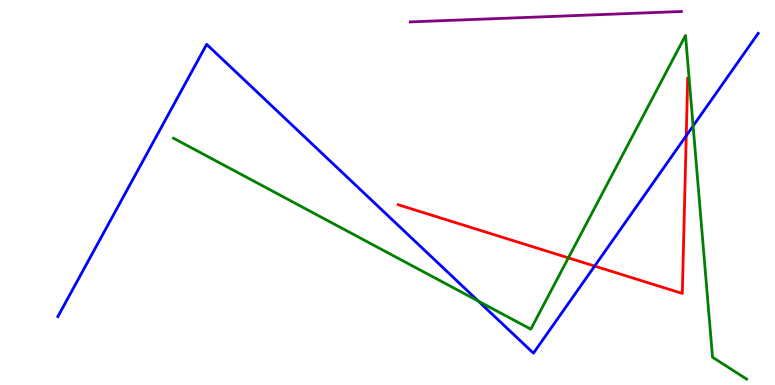[{'lines': ['blue', 'red'], 'intersections': [{'x': 7.67, 'y': 3.09}, {'x': 8.85, 'y': 6.47}]}, {'lines': ['green', 'red'], 'intersections': [{'x': 7.33, 'y': 3.3}]}, {'lines': ['purple', 'red'], 'intersections': []}, {'lines': ['blue', 'green'], 'intersections': [{'x': 6.17, 'y': 2.18}, {'x': 8.94, 'y': 6.73}]}, {'lines': ['blue', 'purple'], 'intersections': []}, {'lines': ['green', 'purple'], 'intersections': []}]